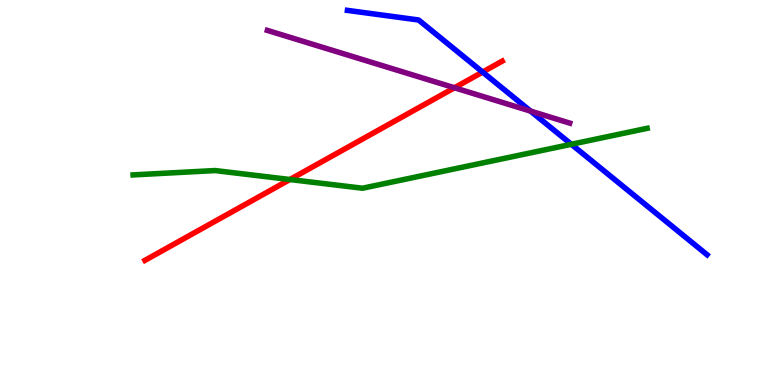[{'lines': ['blue', 'red'], 'intersections': [{'x': 6.23, 'y': 8.13}]}, {'lines': ['green', 'red'], 'intersections': [{'x': 3.74, 'y': 5.34}]}, {'lines': ['purple', 'red'], 'intersections': [{'x': 5.86, 'y': 7.72}]}, {'lines': ['blue', 'green'], 'intersections': [{'x': 7.37, 'y': 6.25}]}, {'lines': ['blue', 'purple'], 'intersections': [{'x': 6.85, 'y': 7.11}]}, {'lines': ['green', 'purple'], 'intersections': []}]